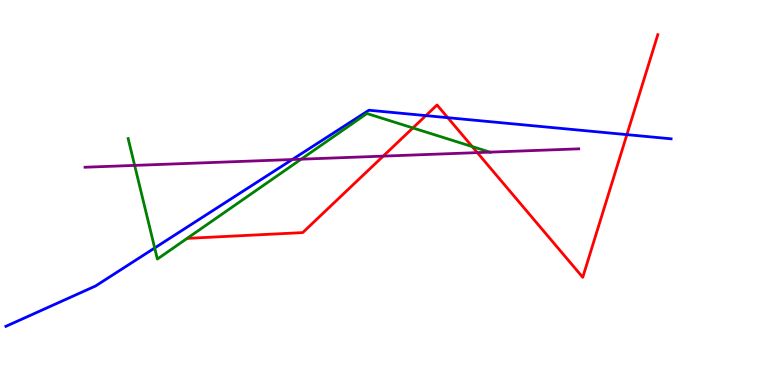[{'lines': ['blue', 'red'], 'intersections': [{'x': 5.49, 'y': 7.0}, {'x': 5.78, 'y': 6.94}, {'x': 8.09, 'y': 6.5}]}, {'lines': ['green', 'red'], 'intersections': [{'x': 5.33, 'y': 6.68}, {'x': 6.09, 'y': 6.19}]}, {'lines': ['purple', 'red'], 'intersections': [{'x': 4.94, 'y': 5.94}, {'x': 6.16, 'y': 6.04}]}, {'lines': ['blue', 'green'], 'intersections': [{'x': 2.0, 'y': 3.56}]}, {'lines': ['blue', 'purple'], 'intersections': [{'x': 3.77, 'y': 5.86}]}, {'lines': ['green', 'purple'], 'intersections': [{'x': 1.74, 'y': 5.7}, {'x': 3.89, 'y': 5.87}, {'x': 6.32, 'y': 6.05}]}]